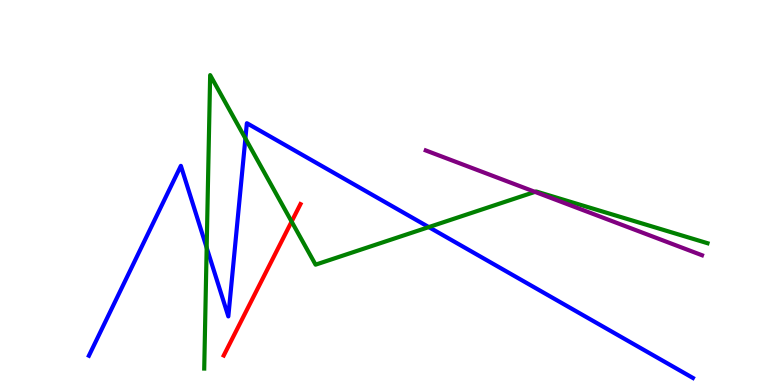[{'lines': ['blue', 'red'], 'intersections': []}, {'lines': ['green', 'red'], 'intersections': [{'x': 3.76, 'y': 4.24}]}, {'lines': ['purple', 'red'], 'intersections': []}, {'lines': ['blue', 'green'], 'intersections': [{'x': 2.67, 'y': 3.57}, {'x': 3.17, 'y': 6.4}, {'x': 5.53, 'y': 4.1}]}, {'lines': ['blue', 'purple'], 'intersections': []}, {'lines': ['green', 'purple'], 'intersections': [{'x': 6.9, 'y': 5.02}]}]